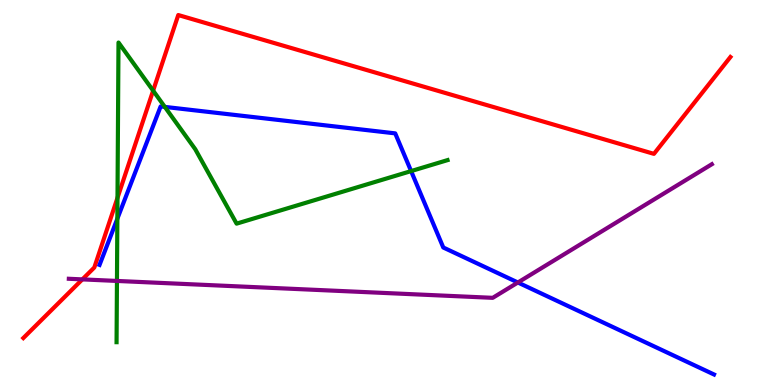[{'lines': ['blue', 'red'], 'intersections': []}, {'lines': ['green', 'red'], 'intersections': [{'x': 1.52, 'y': 4.86}, {'x': 1.98, 'y': 7.65}]}, {'lines': ['purple', 'red'], 'intersections': [{'x': 1.06, 'y': 2.74}]}, {'lines': ['blue', 'green'], 'intersections': [{'x': 1.51, 'y': 4.32}, {'x': 2.13, 'y': 7.22}, {'x': 5.3, 'y': 5.56}]}, {'lines': ['blue', 'purple'], 'intersections': [{'x': 6.68, 'y': 2.66}]}, {'lines': ['green', 'purple'], 'intersections': [{'x': 1.51, 'y': 2.7}]}]